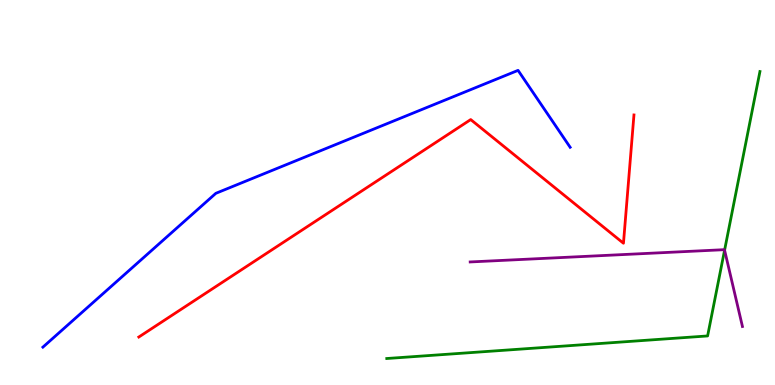[{'lines': ['blue', 'red'], 'intersections': []}, {'lines': ['green', 'red'], 'intersections': []}, {'lines': ['purple', 'red'], 'intersections': []}, {'lines': ['blue', 'green'], 'intersections': []}, {'lines': ['blue', 'purple'], 'intersections': []}, {'lines': ['green', 'purple'], 'intersections': [{'x': 9.35, 'y': 3.5}]}]